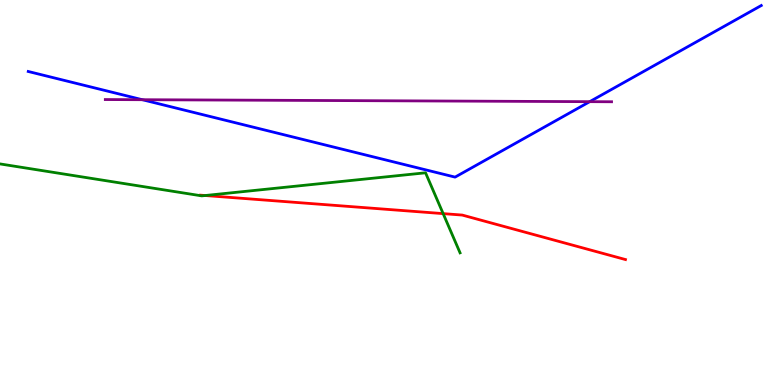[{'lines': ['blue', 'red'], 'intersections': []}, {'lines': ['green', 'red'], 'intersections': [{'x': 2.65, 'y': 4.92}, {'x': 5.72, 'y': 4.45}]}, {'lines': ['purple', 'red'], 'intersections': []}, {'lines': ['blue', 'green'], 'intersections': []}, {'lines': ['blue', 'purple'], 'intersections': [{'x': 1.84, 'y': 7.41}, {'x': 7.61, 'y': 7.36}]}, {'lines': ['green', 'purple'], 'intersections': []}]